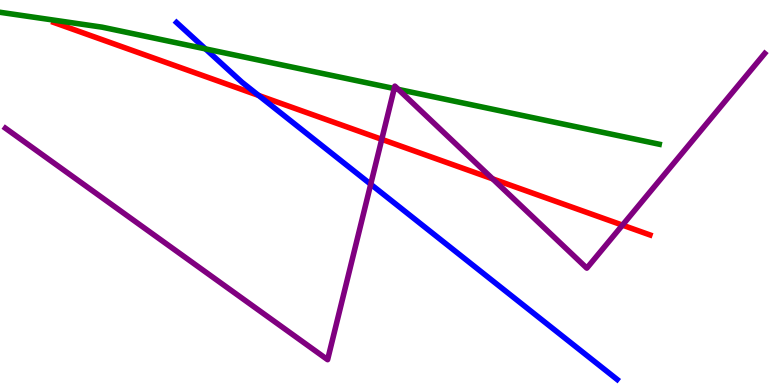[{'lines': ['blue', 'red'], 'intersections': [{'x': 3.34, 'y': 7.52}]}, {'lines': ['green', 'red'], 'intersections': []}, {'lines': ['purple', 'red'], 'intersections': [{'x': 4.93, 'y': 6.38}, {'x': 6.36, 'y': 5.35}, {'x': 8.03, 'y': 4.15}]}, {'lines': ['blue', 'green'], 'intersections': [{'x': 2.65, 'y': 8.73}]}, {'lines': ['blue', 'purple'], 'intersections': [{'x': 4.78, 'y': 5.21}]}, {'lines': ['green', 'purple'], 'intersections': [{'x': 5.09, 'y': 7.7}, {'x': 5.14, 'y': 7.68}]}]